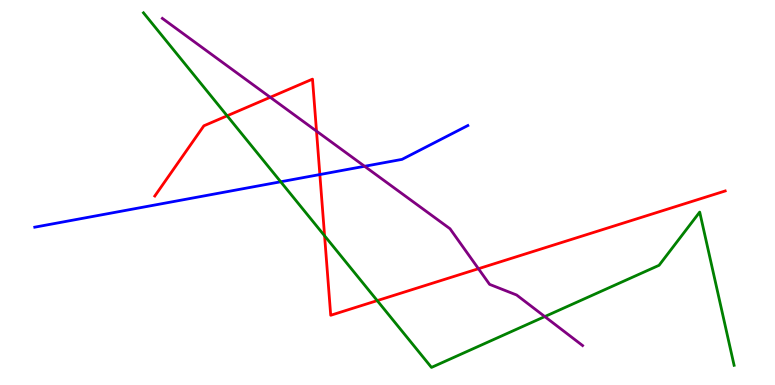[{'lines': ['blue', 'red'], 'intersections': [{'x': 4.13, 'y': 5.47}]}, {'lines': ['green', 'red'], 'intersections': [{'x': 2.93, 'y': 6.99}, {'x': 4.19, 'y': 3.88}, {'x': 4.87, 'y': 2.19}]}, {'lines': ['purple', 'red'], 'intersections': [{'x': 3.49, 'y': 7.47}, {'x': 4.08, 'y': 6.59}, {'x': 6.17, 'y': 3.02}]}, {'lines': ['blue', 'green'], 'intersections': [{'x': 3.62, 'y': 5.28}]}, {'lines': ['blue', 'purple'], 'intersections': [{'x': 4.7, 'y': 5.68}]}, {'lines': ['green', 'purple'], 'intersections': [{'x': 7.03, 'y': 1.78}]}]